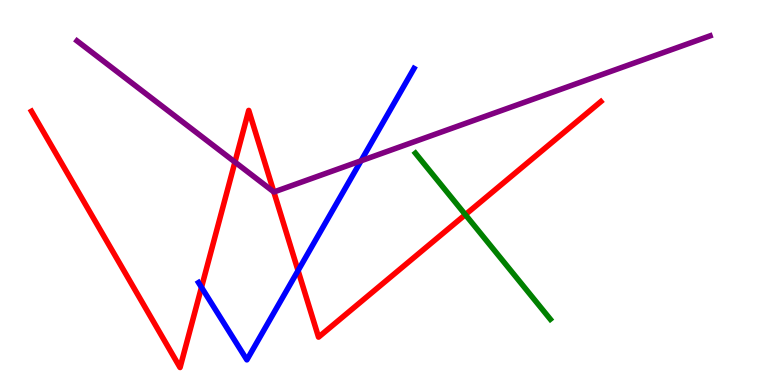[{'lines': ['blue', 'red'], 'intersections': [{'x': 2.6, 'y': 2.54}, {'x': 3.85, 'y': 2.97}]}, {'lines': ['green', 'red'], 'intersections': [{'x': 6.0, 'y': 4.42}]}, {'lines': ['purple', 'red'], 'intersections': [{'x': 3.03, 'y': 5.79}, {'x': 3.53, 'y': 5.02}]}, {'lines': ['blue', 'green'], 'intersections': []}, {'lines': ['blue', 'purple'], 'intersections': [{'x': 4.66, 'y': 5.82}]}, {'lines': ['green', 'purple'], 'intersections': []}]